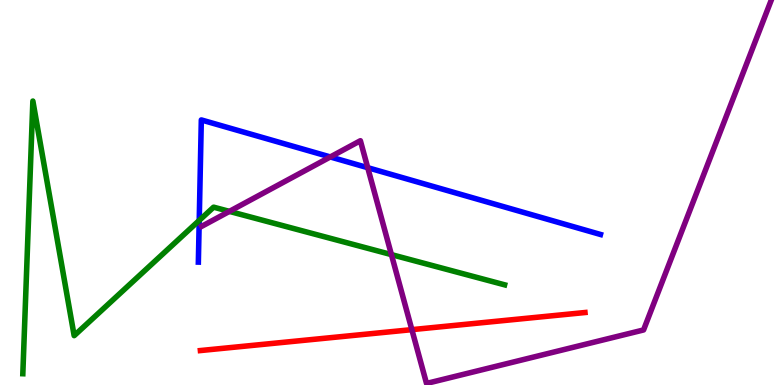[{'lines': ['blue', 'red'], 'intersections': []}, {'lines': ['green', 'red'], 'intersections': []}, {'lines': ['purple', 'red'], 'intersections': [{'x': 5.31, 'y': 1.44}]}, {'lines': ['blue', 'green'], 'intersections': [{'x': 2.57, 'y': 4.27}]}, {'lines': ['blue', 'purple'], 'intersections': [{'x': 4.26, 'y': 5.92}, {'x': 4.74, 'y': 5.64}]}, {'lines': ['green', 'purple'], 'intersections': [{'x': 2.96, 'y': 4.51}, {'x': 5.05, 'y': 3.39}]}]